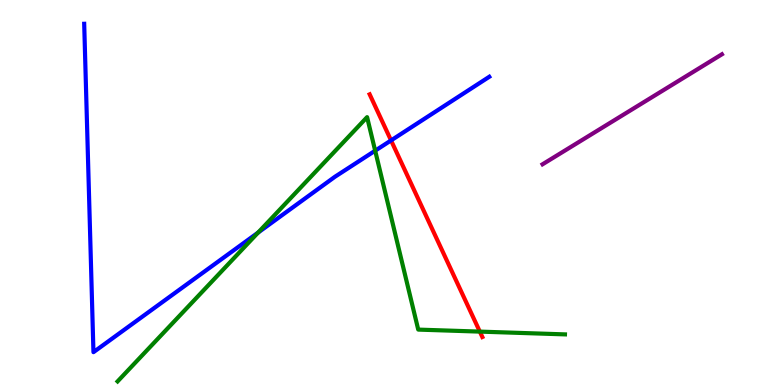[{'lines': ['blue', 'red'], 'intersections': [{'x': 5.05, 'y': 6.35}]}, {'lines': ['green', 'red'], 'intersections': [{'x': 6.19, 'y': 1.39}]}, {'lines': ['purple', 'red'], 'intersections': []}, {'lines': ['blue', 'green'], 'intersections': [{'x': 3.33, 'y': 3.96}, {'x': 4.84, 'y': 6.09}]}, {'lines': ['blue', 'purple'], 'intersections': []}, {'lines': ['green', 'purple'], 'intersections': []}]